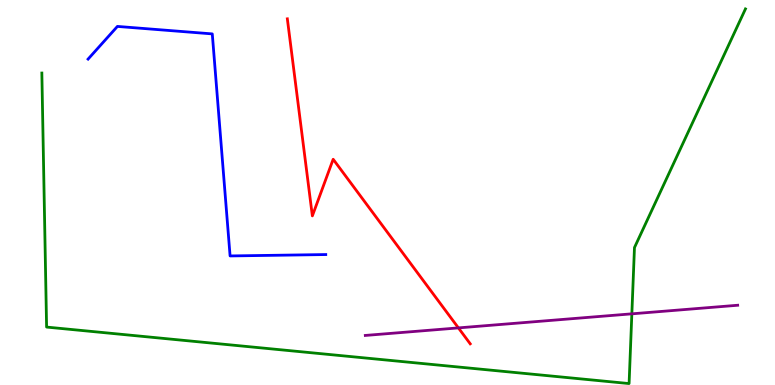[{'lines': ['blue', 'red'], 'intersections': []}, {'lines': ['green', 'red'], 'intersections': []}, {'lines': ['purple', 'red'], 'intersections': [{'x': 5.91, 'y': 1.48}]}, {'lines': ['blue', 'green'], 'intersections': []}, {'lines': ['blue', 'purple'], 'intersections': []}, {'lines': ['green', 'purple'], 'intersections': [{'x': 8.15, 'y': 1.85}]}]